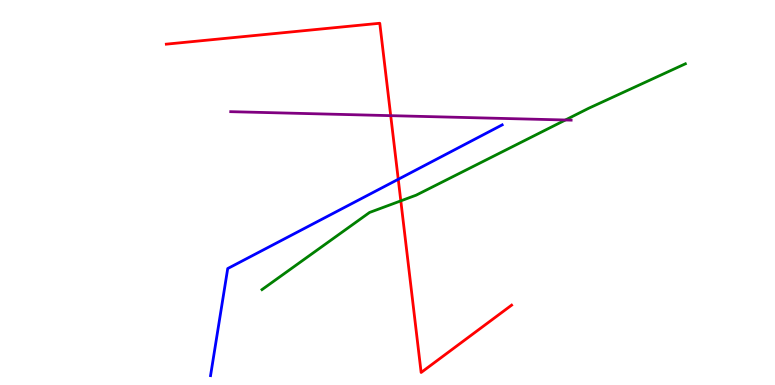[{'lines': ['blue', 'red'], 'intersections': [{'x': 5.14, 'y': 5.34}]}, {'lines': ['green', 'red'], 'intersections': [{'x': 5.17, 'y': 4.78}]}, {'lines': ['purple', 'red'], 'intersections': [{'x': 5.04, 'y': 7.0}]}, {'lines': ['blue', 'green'], 'intersections': []}, {'lines': ['blue', 'purple'], 'intersections': []}, {'lines': ['green', 'purple'], 'intersections': [{'x': 7.3, 'y': 6.88}]}]